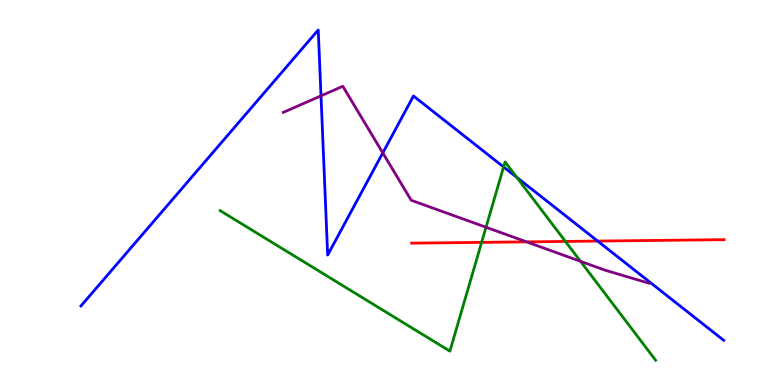[{'lines': ['blue', 'red'], 'intersections': [{'x': 7.71, 'y': 3.74}]}, {'lines': ['green', 'red'], 'intersections': [{'x': 6.21, 'y': 3.7}, {'x': 7.3, 'y': 3.73}]}, {'lines': ['purple', 'red'], 'intersections': [{'x': 6.79, 'y': 3.72}]}, {'lines': ['blue', 'green'], 'intersections': [{'x': 6.5, 'y': 5.66}, {'x': 6.67, 'y': 5.39}]}, {'lines': ['blue', 'purple'], 'intersections': [{'x': 4.14, 'y': 7.51}, {'x': 4.94, 'y': 6.03}]}, {'lines': ['green', 'purple'], 'intersections': [{'x': 6.27, 'y': 4.1}, {'x': 7.49, 'y': 3.21}]}]